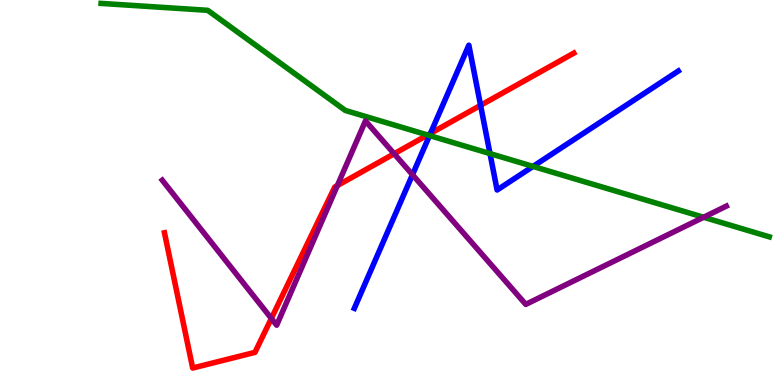[{'lines': ['blue', 'red'], 'intersections': [{'x': 5.55, 'y': 6.53}, {'x': 6.2, 'y': 7.26}]}, {'lines': ['green', 'red'], 'intersections': [{'x': 5.52, 'y': 6.49}]}, {'lines': ['purple', 'red'], 'intersections': [{'x': 3.5, 'y': 1.73}, {'x': 4.35, 'y': 5.18}, {'x': 5.09, 'y': 6.01}]}, {'lines': ['blue', 'green'], 'intersections': [{'x': 5.54, 'y': 6.48}, {'x': 6.32, 'y': 6.01}, {'x': 6.88, 'y': 5.68}]}, {'lines': ['blue', 'purple'], 'intersections': [{'x': 5.32, 'y': 5.46}]}, {'lines': ['green', 'purple'], 'intersections': [{'x': 9.08, 'y': 4.36}]}]